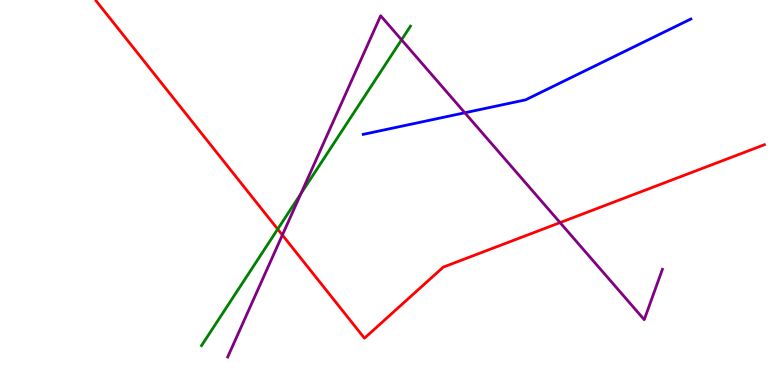[{'lines': ['blue', 'red'], 'intersections': []}, {'lines': ['green', 'red'], 'intersections': [{'x': 3.58, 'y': 4.05}]}, {'lines': ['purple', 'red'], 'intersections': [{'x': 3.64, 'y': 3.9}, {'x': 7.23, 'y': 4.22}]}, {'lines': ['blue', 'green'], 'intersections': []}, {'lines': ['blue', 'purple'], 'intersections': [{'x': 6.0, 'y': 7.07}]}, {'lines': ['green', 'purple'], 'intersections': [{'x': 3.88, 'y': 4.97}, {'x': 5.18, 'y': 8.97}]}]